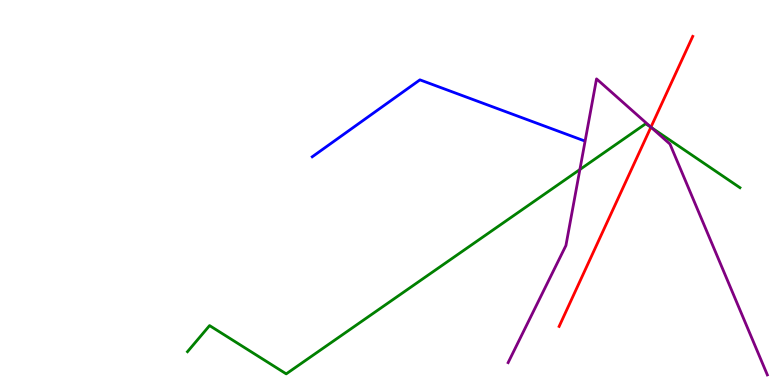[{'lines': ['blue', 'red'], 'intersections': []}, {'lines': ['green', 'red'], 'intersections': [{'x': 8.4, 'y': 6.7}]}, {'lines': ['purple', 'red'], 'intersections': [{'x': 8.4, 'y': 6.7}]}, {'lines': ['blue', 'green'], 'intersections': []}, {'lines': ['blue', 'purple'], 'intersections': []}, {'lines': ['green', 'purple'], 'intersections': [{'x': 7.48, 'y': 5.6}, {'x': 8.4, 'y': 6.69}]}]